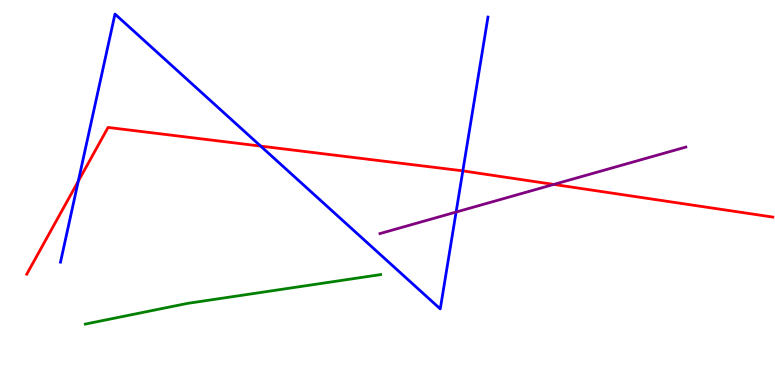[{'lines': ['blue', 'red'], 'intersections': [{'x': 1.01, 'y': 5.29}, {'x': 3.36, 'y': 6.21}, {'x': 5.97, 'y': 5.56}]}, {'lines': ['green', 'red'], 'intersections': []}, {'lines': ['purple', 'red'], 'intersections': [{'x': 7.15, 'y': 5.21}]}, {'lines': ['blue', 'green'], 'intersections': []}, {'lines': ['blue', 'purple'], 'intersections': [{'x': 5.89, 'y': 4.49}]}, {'lines': ['green', 'purple'], 'intersections': []}]